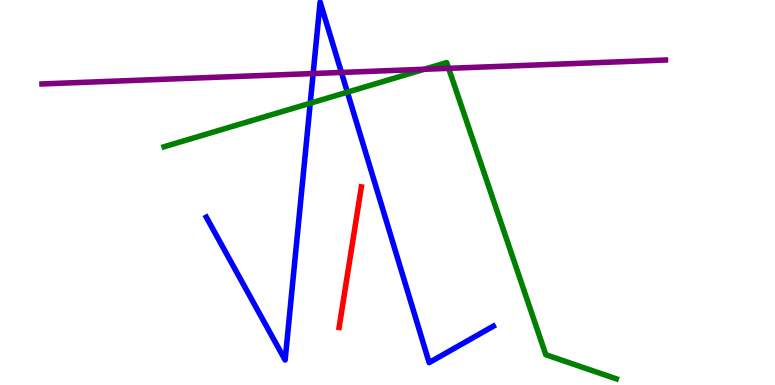[{'lines': ['blue', 'red'], 'intersections': []}, {'lines': ['green', 'red'], 'intersections': []}, {'lines': ['purple', 'red'], 'intersections': []}, {'lines': ['blue', 'green'], 'intersections': [{'x': 4.0, 'y': 7.32}, {'x': 4.48, 'y': 7.61}]}, {'lines': ['blue', 'purple'], 'intersections': [{'x': 4.04, 'y': 8.09}, {'x': 4.41, 'y': 8.12}]}, {'lines': ['green', 'purple'], 'intersections': [{'x': 5.47, 'y': 8.2}, {'x': 5.79, 'y': 8.22}]}]